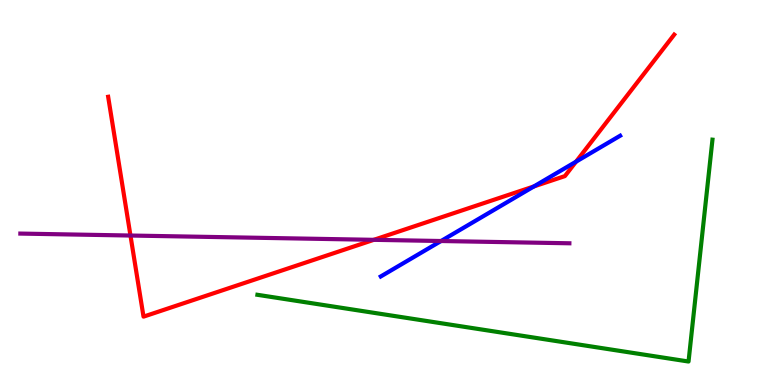[{'lines': ['blue', 'red'], 'intersections': [{'x': 6.89, 'y': 5.16}, {'x': 7.43, 'y': 5.8}]}, {'lines': ['green', 'red'], 'intersections': []}, {'lines': ['purple', 'red'], 'intersections': [{'x': 1.68, 'y': 3.88}, {'x': 4.82, 'y': 3.77}]}, {'lines': ['blue', 'green'], 'intersections': []}, {'lines': ['blue', 'purple'], 'intersections': [{'x': 5.69, 'y': 3.74}]}, {'lines': ['green', 'purple'], 'intersections': []}]